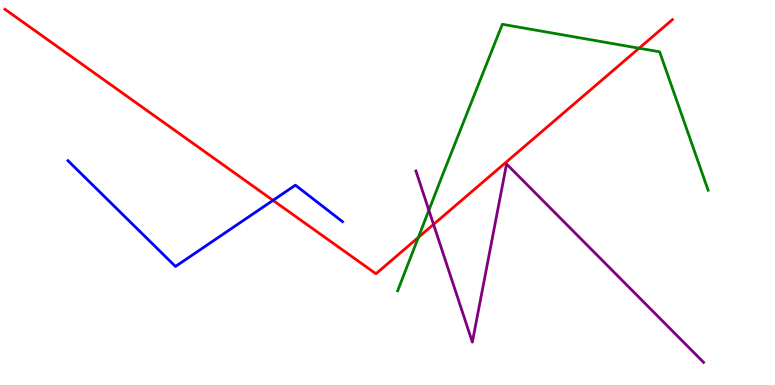[{'lines': ['blue', 'red'], 'intersections': [{'x': 3.52, 'y': 4.8}]}, {'lines': ['green', 'red'], 'intersections': [{'x': 5.4, 'y': 3.83}, {'x': 8.25, 'y': 8.75}]}, {'lines': ['purple', 'red'], 'intersections': [{'x': 5.59, 'y': 4.17}]}, {'lines': ['blue', 'green'], 'intersections': []}, {'lines': ['blue', 'purple'], 'intersections': []}, {'lines': ['green', 'purple'], 'intersections': [{'x': 5.53, 'y': 4.54}]}]